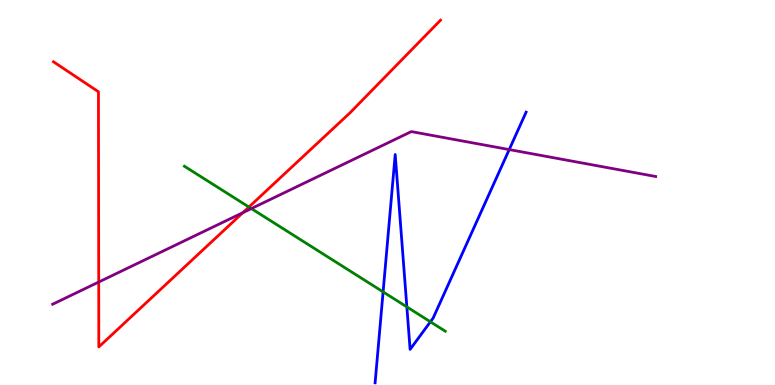[{'lines': ['blue', 'red'], 'intersections': []}, {'lines': ['green', 'red'], 'intersections': [{'x': 3.21, 'y': 4.62}]}, {'lines': ['purple', 'red'], 'intersections': [{'x': 1.27, 'y': 2.67}, {'x': 3.13, 'y': 4.48}]}, {'lines': ['blue', 'green'], 'intersections': [{'x': 4.94, 'y': 2.42}, {'x': 5.25, 'y': 2.03}, {'x': 5.55, 'y': 1.64}]}, {'lines': ['blue', 'purple'], 'intersections': [{'x': 6.57, 'y': 6.11}]}, {'lines': ['green', 'purple'], 'intersections': [{'x': 3.24, 'y': 4.58}]}]